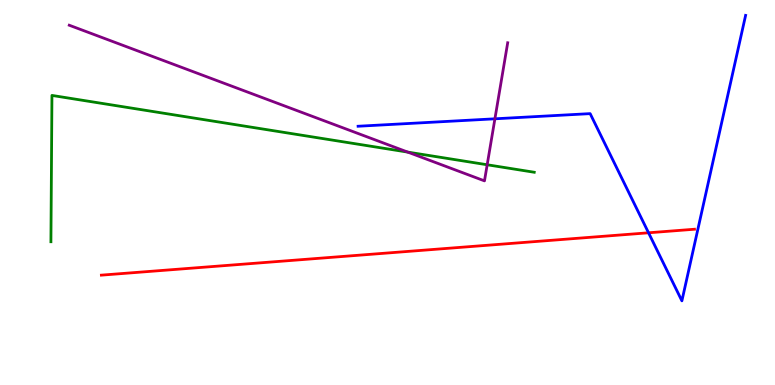[{'lines': ['blue', 'red'], 'intersections': [{'x': 8.37, 'y': 3.95}]}, {'lines': ['green', 'red'], 'intersections': []}, {'lines': ['purple', 'red'], 'intersections': []}, {'lines': ['blue', 'green'], 'intersections': []}, {'lines': ['blue', 'purple'], 'intersections': [{'x': 6.39, 'y': 6.91}]}, {'lines': ['green', 'purple'], 'intersections': [{'x': 5.26, 'y': 6.05}, {'x': 6.29, 'y': 5.72}]}]